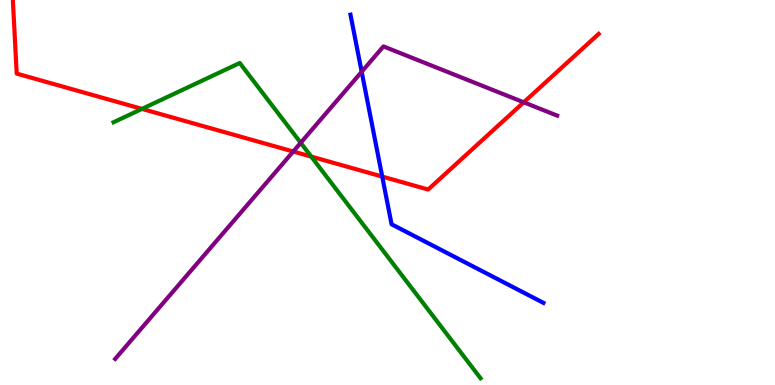[{'lines': ['blue', 'red'], 'intersections': [{'x': 4.93, 'y': 5.41}]}, {'lines': ['green', 'red'], 'intersections': [{'x': 1.83, 'y': 7.17}, {'x': 4.02, 'y': 5.93}]}, {'lines': ['purple', 'red'], 'intersections': [{'x': 3.78, 'y': 6.06}, {'x': 6.76, 'y': 7.34}]}, {'lines': ['blue', 'green'], 'intersections': []}, {'lines': ['blue', 'purple'], 'intersections': [{'x': 4.67, 'y': 8.14}]}, {'lines': ['green', 'purple'], 'intersections': [{'x': 3.88, 'y': 6.29}]}]